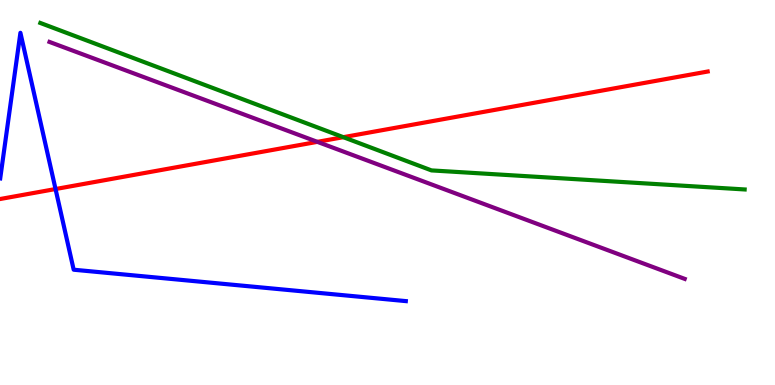[{'lines': ['blue', 'red'], 'intersections': [{'x': 0.717, 'y': 5.09}]}, {'lines': ['green', 'red'], 'intersections': [{'x': 4.43, 'y': 6.44}]}, {'lines': ['purple', 'red'], 'intersections': [{'x': 4.1, 'y': 6.32}]}, {'lines': ['blue', 'green'], 'intersections': []}, {'lines': ['blue', 'purple'], 'intersections': []}, {'lines': ['green', 'purple'], 'intersections': []}]